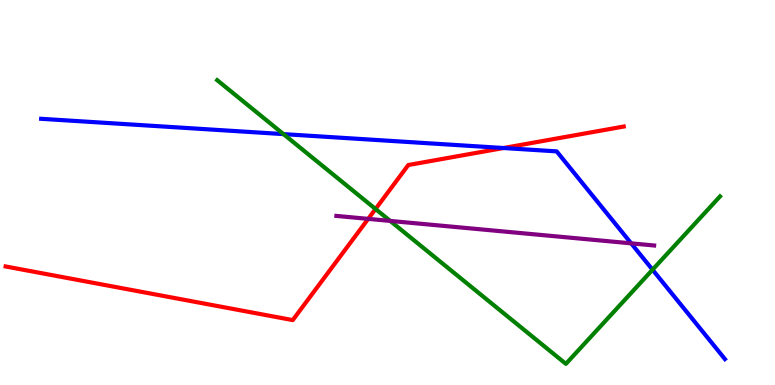[{'lines': ['blue', 'red'], 'intersections': [{'x': 6.5, 'y': 6.16}]}, {'lines': ['green', 'red'], 'intersections': [{'x': 4.85, 'y': 4.57}]}, {'lines': ['purple', 'red'], 'intersections': [{'x': 4.75, 'y': 4.31}]}, {'lines': ['blue', 'green'], 'intersections': [{'x': 3.66, 'y': 6.52}, {'x': 8.42, 'y': 2.99}]}, {'lines': ['blue', 'purple'], 'intersections': [{'x': 8.14, 'y': 3.68}]}, {'lines': ['green', 'purple'], 'intersections': [{'x': 5.03, 'y': 4.26}]}]